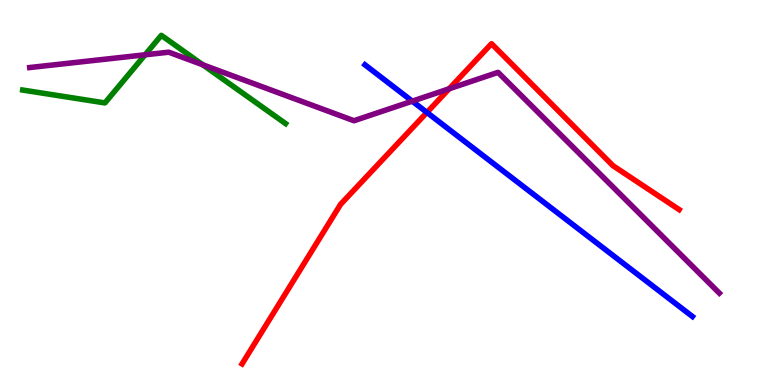[{'lines': ['blue', 'red'], 'intersections': [{'x': 5.51, 'y': 7.08}]}, {'lines': ['green', 'red'], 'intersections': []}, {'lines': ['purple', 'red'], 'intersections': [{'x': 5.8, 'y': 7.69}]}, {'lines': ['blue', 'green'], 'intersections': []}, {'lines': ['blue', 'purple'], 'intersections': [{'x': 5.32, 'y': 7.37}]}, {'lines': ['green', 'purple'], 'intersections': [{'x': 1.87, 'y': 8.58}, {'x': 2.62, 'y': 8.32}]}]